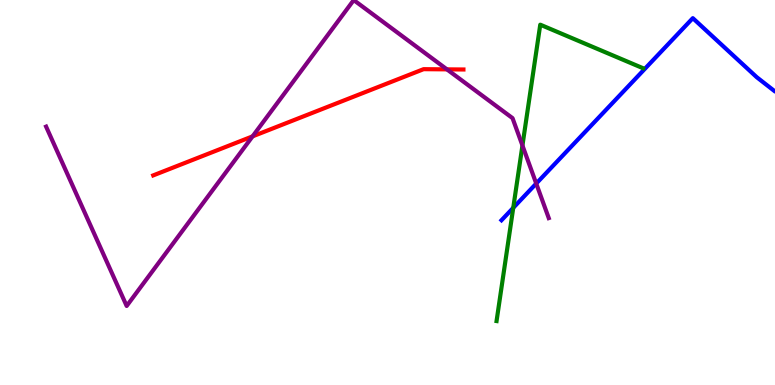[{'lines': ['blue', 'red'], 'intersections': []}, {'lines': ['green', 'red'], 'intersections': []}, {'lines': ['purple', 'red'], 'intersections': [{'x': 3.26, 'y': 6.46}, {'x': 5.77, 'y': 8.2}]}, {'lines': ['blue', 'green'], 'intersections': [{'x': 6.62, 'y': 4.6}]}, {'lines': ['blue', 'purple'], 'intersections': [{'x': 6.92, 'y': 5.23}]}, {'lines': ['green', 'purple'], 'intersections': [{'x': 6.74, 'y': 6.22}]}]